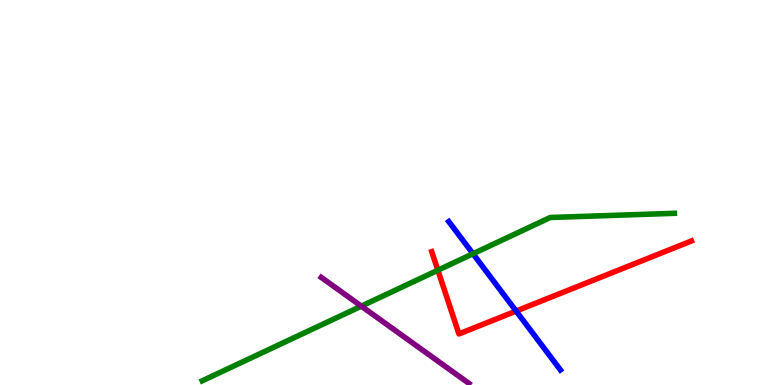[{'lines': ['blue', 'red'], 'intersections': [{'x': 6.66, 'y': 1.92}]}, {'lines': ['green', 'red'], 'intersections': [{'x': 5.65, 'y': 2.98}]}, {'lines': ['purple', 'red'], 'intersections': []}, {'lines': ['blue', 'green'], 'intersections': [{'x': 6.1, 'y': 3.41}]}, {'lines': ['blue', 'purple'], 'intersections': []}, {'lines': ['green', 'purple'], 'intersections': [{'x': 4.66, 'y': 2.05}]}]